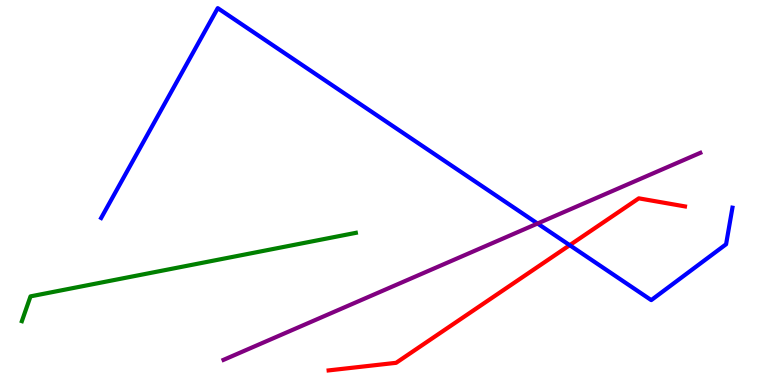[{'lines': ['blue', 'red'], 'intersections': [{'x': 7.35, 'y': 3.63}]}, {'lines': ['green', 'red'], 'intersections': []}, {'lines': ['purple', 'red'], 'intersections': []}, {'lines': ['blue', 'green'], 'intersections': []}, {'lines': ['blue', 'purple'], 'intersections': [{'x': 6.94, 'y': 4.19}]}, {'lines': ['green', 'purple'], 'intersections': []}]